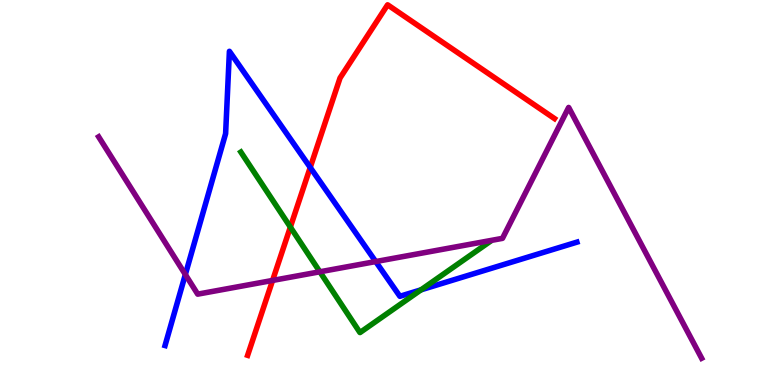[{'lines': ['blue', 'red'], 'intersections': [{'x': 4.0, 'y': 5.65}]}, {'lines': ['green', 'red'], 'intersections': [{'x': 3.75, 'y': 4.1}]}, {'lines': ['purple', 'red'], 'intersections': [{'x': 3.52, 'y': 2.72}]}, {'lines': ['blue', 'green'], 'intersections': [{'x': 5.43, 'y': 2.47}]}, {'lines': ['blue', 'purple'], 'intersections': [{'x': 2.39, 'y': 2.87}, {'x': 4.85, 'y': 3.21}]}, {'lines': ['green', 'purple'], 'intersections': [{'x': 4.13, 'y': 2.94}]}]